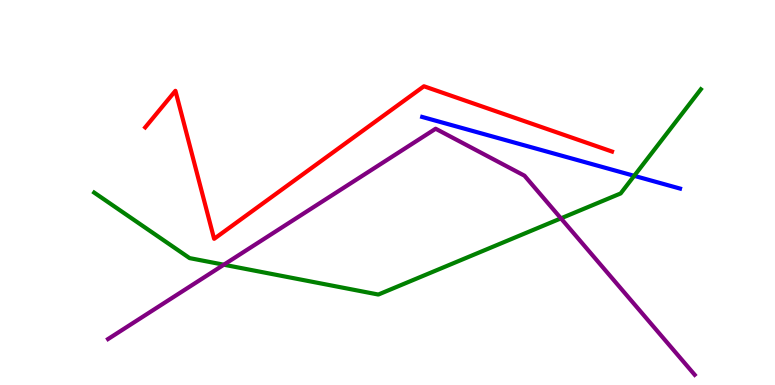[{'lines': ['blue', 'red'], 'intersections': []}, {'lines': ['green', 'red'], 'intersections': []}, {'lines': ['purple', 'red'], 'intersections': []}, {'lines': ['blue', 'green'], 'intersections': [{'x': 8.18, 'y': 5.43}]}, {'lines': ['blue', 'purple'], 'intersections': []}, {'lines': ['green', 'purple'], 'intersections': [{'x': 2.89, 'y': 3.12}, {'x': 7.24, 'y': 4.33}]}]